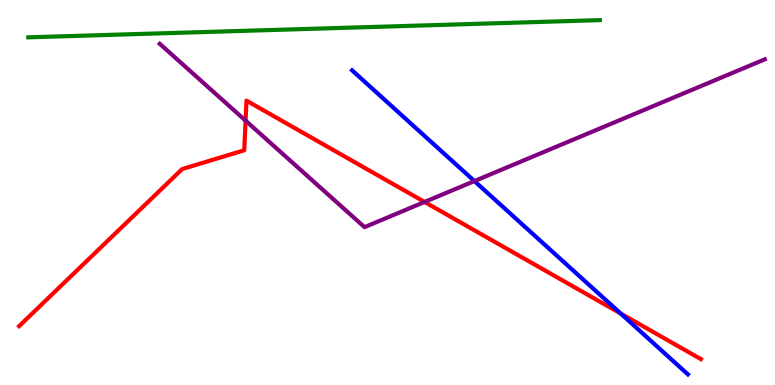[{'lines': ['blue', 'red'], 'intersections': [{'x': 8.01, 'y': 1.86}]}, {'lines': ['green', 'red'], 'intersections': []}, {'lines': ['purple', 'red'], 'intersections': [{'x': 3.17, 'y': 6.87}, {'x': 5.48, 'y': 4.75}]}, {'lines': ['blue', 'green'], 'intersections': []}, {'lines': ['blue', 'purple'], 'intersections': [{'x': 6.12, 'y': 5.3}]}, {'lines': ['green', 'purple'], 'intersections': []}]